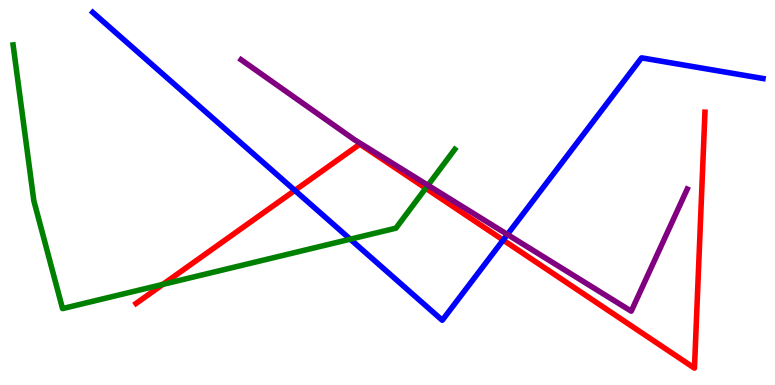[{'lines': ['blue', 'red'], 'intersections': [{'x': 3.8, 'y': 5.05}, {'x': 6.49, 'y': 3.76}]}, {'lines': ['green', 'red'], 'intersections': [{'x': 2.1, 'y': 2.61}, {'x': 5.49, 'y': 5.11}]}, {'lines': ['purple', 'red'], 'intersections': []}, {'lines': ['blue', 'green'], 'intersections': [{'x': 4.52, 'y': 3.79}]}, {'lines': ['blue', 'purple'], 'intersections': [{'x': 6.55, 'y': 3.91}]}, {'lines': ['green', 'purple'], 'intersections': [{'x': 5.52, 'y': 5.19}]}]